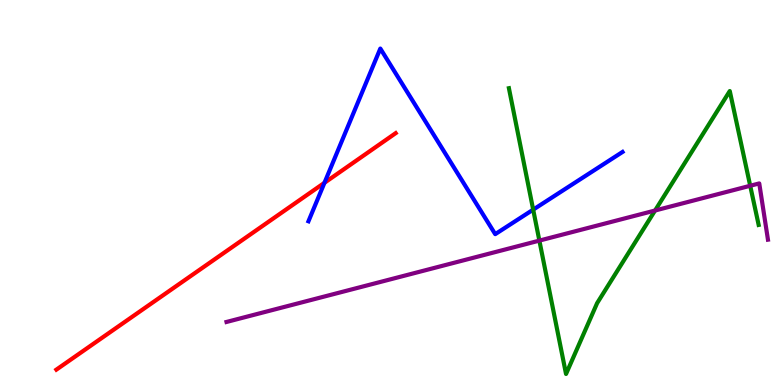[{'lines': ['blue', 'red'], 'intersections': [{'x': 4.19, 'y': 5.25}]}, {'lines': ['green', 'red'], 'intersections': []}, {'lines': ['purple', 'red'], 'intersections': []}, {'lines': ['blue', 'green'], 'intersections': [{'x': 6.88, 'y': 4.55}]}, {'lines': ['blue', 'purple'], 'intersections': []}, {'lines': ['green', 'purple'], 'intersections': [{'x': 6.96, 'y': 3.75}, {'x': 8.45, 'y': 4.53}, {'x': 9.68, 'y': 5.17}]}]